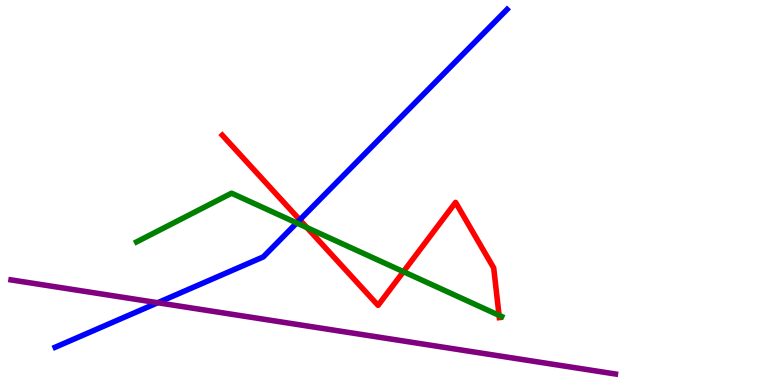[{'lines': ['blue', 'red'], 'intersections': [{'x': 3.87, 'y': 4.29}]}, {'lines': ['green', 'red'], 'intersections': [{'x': 3.96, 'y': 4.09}, {'x': 5.21, 'y': 2.94}, {'x': 6.44, 'y': 1.81}]}, {'lines': ['purple', 'red'], 'intersections': []}, {'lines': ['blue', 'green'], 'intersections': [{'x': 3.83, 'y': 4.21}]}, {'lines': ['blue', 'purple'], 'intersections': [{'x': 2.04, 'y': 2.14}]}, {'lines': ['green', 'purple'], 'intersections': []}]